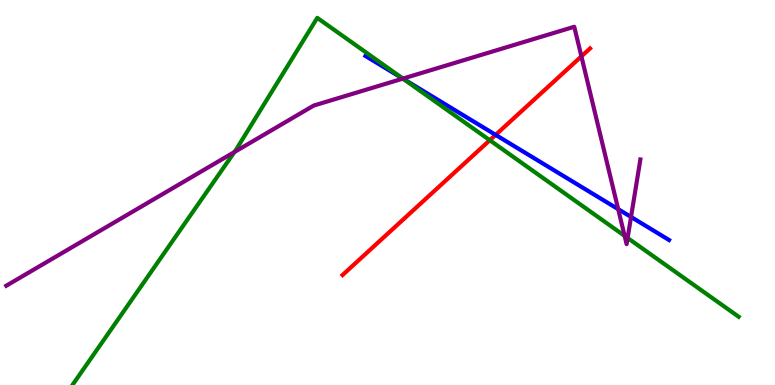[{'lines': ['blue', 'red'], 'intersections': [{'x': 6.4, 'y': 6.5}]}, {'lines': ['green', 'red'], 'intersections': [{'x': 6.32, 'y': 6.36}]}, {'lines': ['purple', 'red'], 'intersections': [{'x': 7.5, 'y': 8.54}]}, {'lines': ['blue', 'green'], 'intersections': [{'x': 5.21, 'y': 7.95}]}, {'lines': ['blue', 'purple'], 'intersections': [{'x': 5.2, 'y': 7.96}, {'x': 7.98, 'y': 4.57}, {'x': 8.14, 'y': 4.36}]}, {'lines': ['green', 'purple'], 'intersections': [{'x': 3.03, 'y': 6.05}, {'x': 5.2, 'y': 7.96}, {'x': 8.06, 'y': 3.87}, {'x': 8.1, 'y': 3.82}]}]